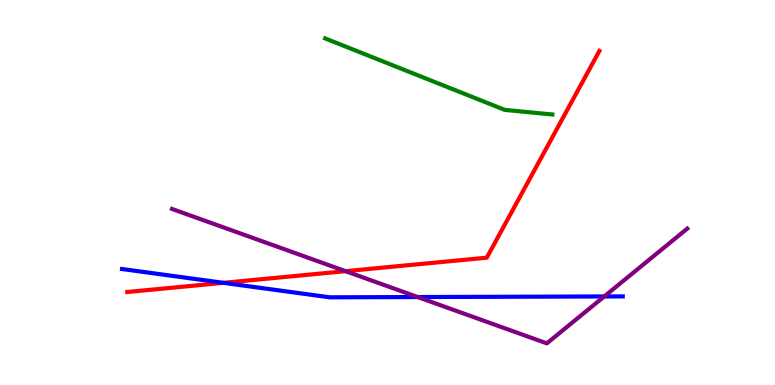[{'lines': ['blue', 'red'], 'intersections': [{'x': 2.88, 'y': 2.65}]}, {'lines': ['green', 'red'], 'intersections': []}, {'lines': ['purple', 'red'], 'intersections': [{'x': 4.46, 'y': 2.96}]}, {'lines': ['blue', 'green'], 'intersections': []}, {'lines': ['blue', 'purple'], 'intersections': [{'x': 5.39, 'y': 2.28}, {'x': 7.8, 'y': 2.3}]}, {'lines': ['green', 'purple'], 'intersections': []}]